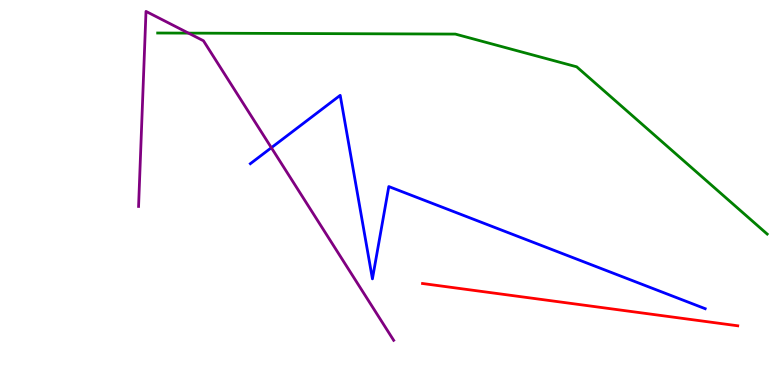[{'lines': ['blue', 'red'], 'intersections': []}, {'lines': ['green', 'red'], 'intersections': []}, {'lines': ['purple', 'red'], 'intersections': []}, {'lines': ['blue', 'green'], 'intersections': []}, {'lines': ['blue', 'purple'], 'intersections': [{'x': 3.5, 'y': 6.16}]}, {'lines': ['green', 'purple'], 'intersections': [{'x': 2.43, 'y': 9.14}]}]